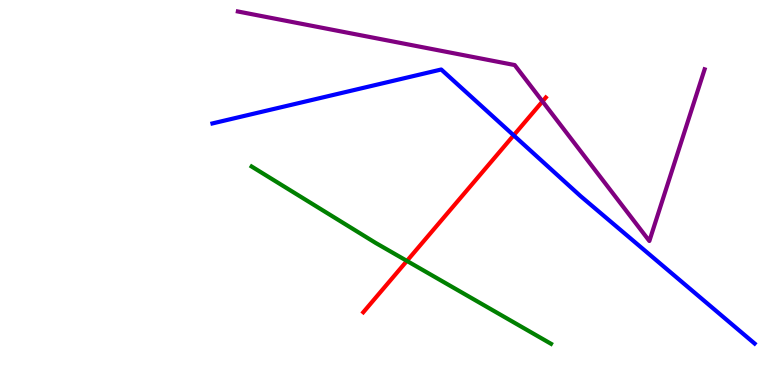[{'lines': ['blue', 'red'], 'intersections': [{'x': 6.63, 'y': 6.49}]}, {'lines': ['green', 'red'], 'intersections': [{'x': 5.25, 'y': 3.22}]}, {'lines': ['purple', 'red'], 'intersections': [{'x': 7.0, 'y': 7.37}]}, {'lines': ['blue', 'green'], 'intersections': []}, {'lines': ['blue', 'purple'], 'intersections': []}, {'lines': ['green', 'purple'], 'intersections': []}]